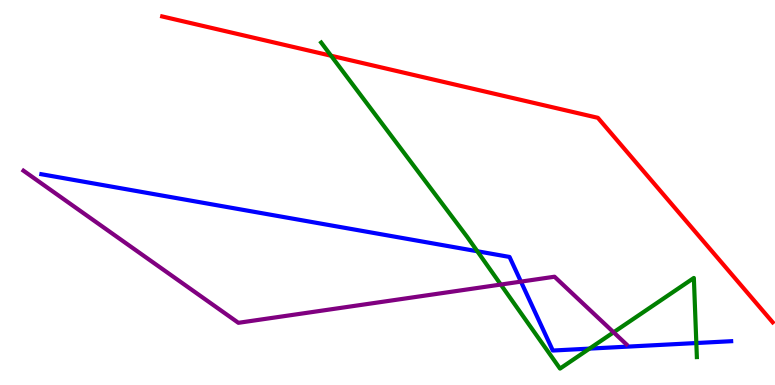[{'lines': ['blue', 'red'], 'intersections': []}, {'lines': ['green', 'red'], 'intersections': [{'x': 4.27, 'y': 8.55}]}, {'lines': ['purple', 'red'], 'intersections': []}, {'lines': ['blue', 'green'], 'intersections': [{'x': 6.16, 'y': 3.47}, {'x': 7.61, 'y': 0.945}, {'x': 8.98, 'y': 1.09}]}, {'lines': ['blue', 'purple'], 'intersections': [{'x': 6.72, 'y': 2.69}]}, {'lines': ['green', 'purple'], 'intersections': [{'x': 6.46, 'y': 2.61}, {'x': 7.92, 'y': 1.37}]}]